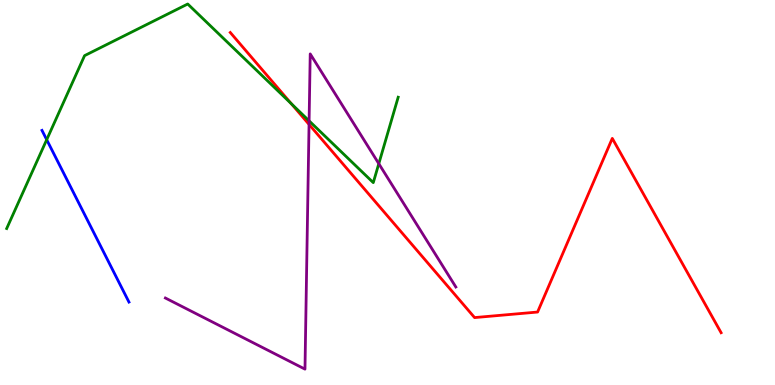[{'lines': ['blue', 'red'], 'intersections': []}, {'lines': ['green', 'red'], 'intersections': [{'x': 3.76, 'y': 7.31}]}, {'lines': ['purple', 'red'], 'intersections': [{'x': 3.99, 'y': 6.77}]}, {'lines': ['blue', 'green'], 'intersections': [{'x': 0.603, 'y': 6.37}]}, {'lines': ['blue', 'purple'], 'intersections': []}, {'lines': ['green', 'purple'], 'intersections': [{'x': 3.99, 'y': 6.86}, {'x': 4.89, 'y': 5.75}]}]